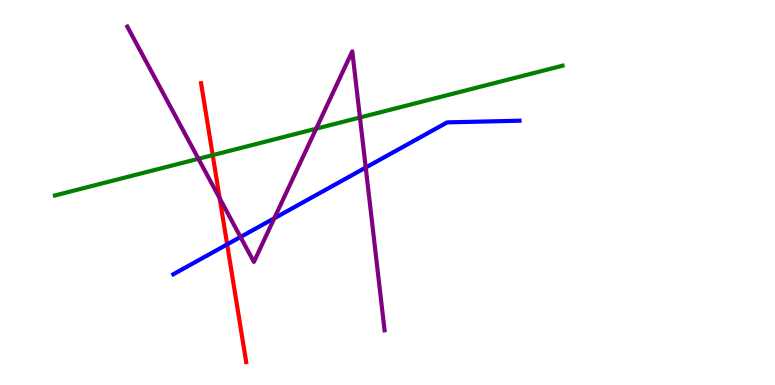[{'lines': ['blue', 'red'], 'intersections': [{'x': 2.93, 'y': 3.65}]}, {'lines': ['green', 'red'], 'intersections': [{'x': 2.74, 'y': 5.97}]}, {'lines': ['purple', 'red'], 'intersections': [{'x': 2.83, 'y': 4.85}]}, {'lines': ['blue', 'green'], 'intersections': []}, {'lines': ['blue', 'purple'], 'intersections': [{'x': 3.1, 'y': 3.84}, {'x': 3.54, 'y': 4.33}, {'x': 4.72, 'y': 5.65}]}, {'lines': ['green', 'purple'], 'intersections': [{'x': 2.56, 'y': 5.88}, {'x': 4.08, 'y': 6.66}, {'x': 4.64, 'y': 6.95}]}]